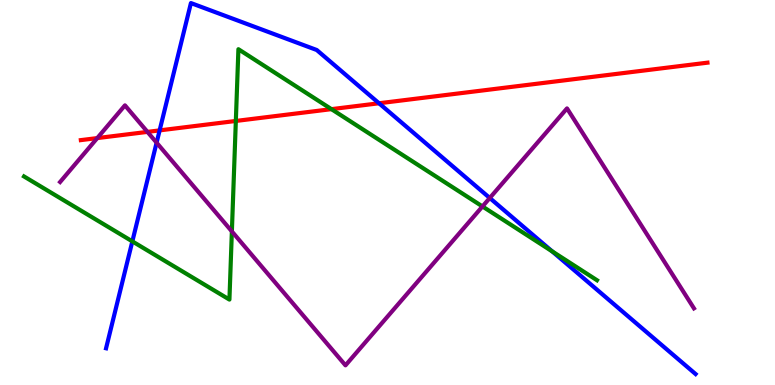[{'lines': ['blue', 'red'], 'intersections': [{'x': 2.06, 'y': 6.61}, {'x': 4.89, 'y': 7.32}]}, {'lines': ['green', 'red'], 'intersections': [{'x': 3.04, 'y': 6.86}, {'x': 4.28, 'y': 7.17}]}, {'lines': ['purple', 'red'], 'intersections': [{'x': 1.25, 'y': 6.41}, {'x': 1.9, 'y': 6.57}]}, {'lines': ['blue', 'green'], 'intersections': [{'x': 1.71, 'y': 3.73}, {'x': 7.12, 'y': 3.47}]}, {'lines': ['blue', 'purple'], 'intersections': [{'x': 2.02, 'y': 6.29}, {'x': 6.32, 'y': 4.86}]}, {'lines': ['green', 'purple'], 'intersections': [{'x': 2.99, 'y': 3.99}, {'x': 6.23, 'y': 4.64}]}]